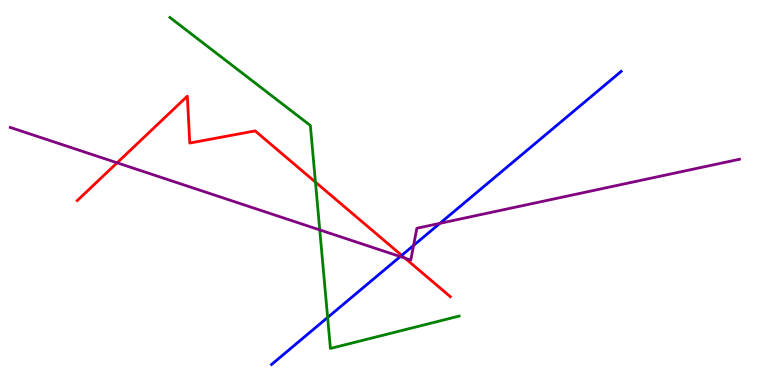[{'lines': ['blue', 'red'], 'intersections': [{'x': 5.18, 'y': 3.37}]}, {'lines': ['green', 'red'], 'intersections': [{'x': 4.07, 'y': 5.27}]}, {'lines': ['purple', 'red'], 'intersections': [{'x': 1.51, 'y': 5.77}, {'x': 5.23, 'y': 3.3}]}, {'lines': ['blue', 'green'], 'intersections': [{'x': 4.23, 'y': 1.75}]}, {'lines': ['blue', 'purple'], 'intersections': [{'x': 5.16, 'y': 3.34}, {'x': 5.34, 'y': 3.63}, {'x': 5.68, 'y': 4.2}]}, {'lines': ['green', 'purple'], 'intersections': [{'x': 4.13, 'y': 4.03}]}]